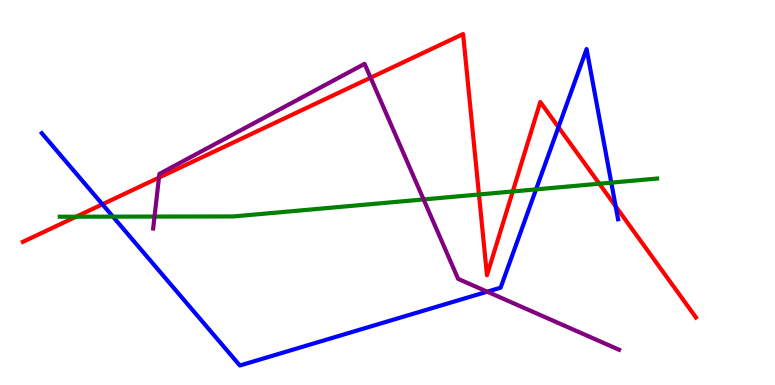[{'lines': ['blue', 'red'], 'intersections': [{'x': 1.32, 'y': 4.69}, {'x': 7.21, 'y': 6.7}, {'x': 7.94, 'y': 4.64}]}, {'lines': ['green', 'red'], 'intersections': [{'x': 0.983, 'y': 4.37}, {'x': 6.18, 'y': 4.95}, {'x': 6.62, 'y': 5.03}, {'x': 7.73, 'y': 5.23}]}, {'lines': ['purple', 'red'], 'intersections': [{'x': 2.05, 'y': 5.39}, {'x': 4.78, 'y': 7.98}]}, {'lines': ['blue', 'green'], 'intersections': [{'x': 1.46, 'y': 4.37}, {'x': 6.92, 'y': 5.08}, {'x': 7.89, 'y': 5.26}]}, {'lines': ['blue', 'purple'], 'intersections': [{'x': 6.29, 'y': 2.42}]}, {'lines': ['green', 'purple'], 'intersections': [{'x': 1.99, 'y': 4.37}, {'x': 5.47, 'y': 4.82}]}]